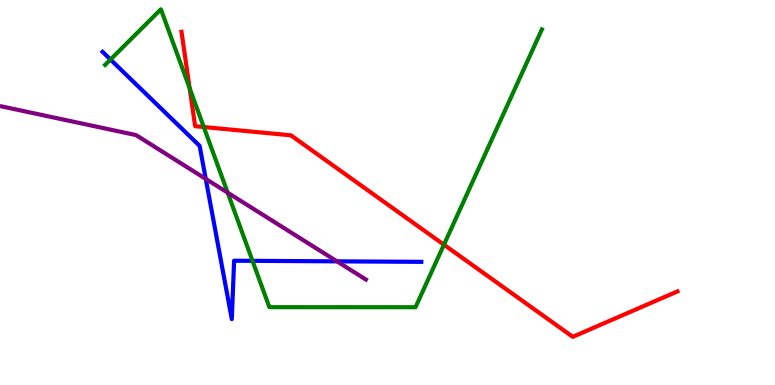[{'lines': ['blue', 'red'], 'intersections': []}, {'lines': ['green', 'red'], 'intersections': [{'x': 2.45, 'y': 7.71}, {'x': 2.63, 'y': 6.7}, {'x': 5.73, 'y': 3.64}]}, {'lines': ['purple', 'red'], 'intersections': []}, {'lines': ['blue', 'green'], 'intersections': [{'x': 1.43, 'y': 8.45}, {'x': 3.26, 'y': 3.22}]}, {'lines': ['blue', 'purple'], 'intersections': [{'x': 2.66, 'y': 5.35}, {'x': 4.35, 'y': 3.21}]}, {'lines': ['green', 'purple'], 'intersections': [{'x': 2.94, 'y': 5.0}]}]